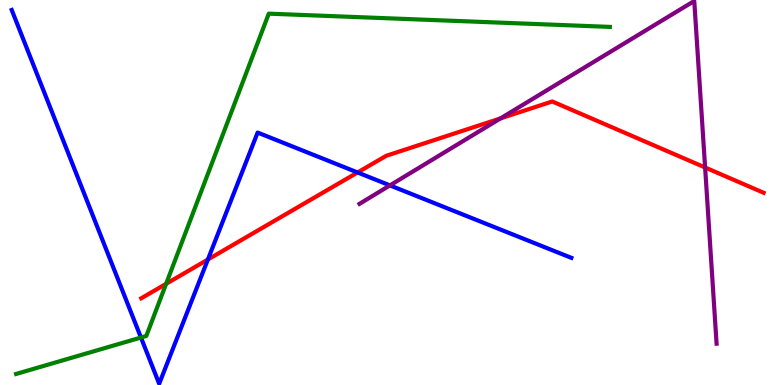[{'lines': ['blue', 'red'], 'intersections': [{'x': 2.68, 'y': 3.26}, {'x': 4.61, 'y': 5.52}]}, {'lines': ['green', 'red'], 'intersections': [{'x': 2.14, 'y': 2.63}]}, {'lines': ['purple', 'red'], 'intersections': [{'x': 6.46, 'y': 6.92}, {'x': 9.1, 'y': 5.65}]}, {'lines': ['blue', 'green'], 'intersections': [{'x': 1.82, 'y': 1.23}]}, {'lines': ['blue', 'purple'], 'intersections': [{'x': 5.03, 'y': 5.18}]}, {'lines': ['green', 'purple'], 'intersections': []}]